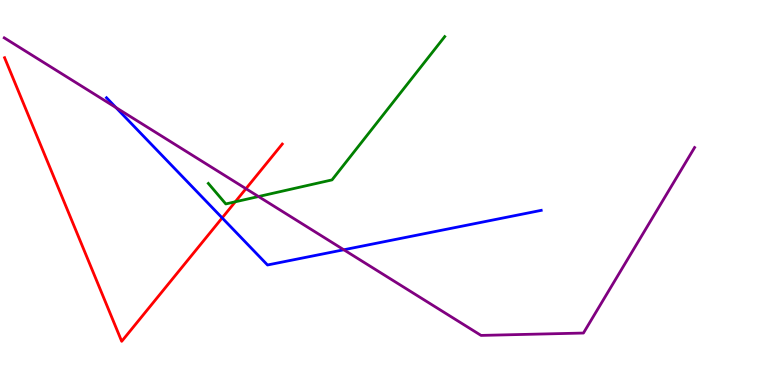[{'lines': ['blue', 'red'], 'intersections': [{'x': 2.87, 'y': 4.34}]}, {'lines': ['green', 'red'], 'intersections': [{'x': 3.04, 'y': 4.76}]}, {'lines': ['purple', 'red'], 'intersections': [{'x': 3.17, 'y': 5.1}]}, {'lines': ['blue', 'green'], 'intersections': []}, {'lines': ['blue', 'purple'], 'intersections': [{'x': 1.5, 'y': 7.21}, {'x': 4.44, 'y': 3.51}]}, {'lines': ['green', 'purple'], 'intersections': [{'x': 3.34, 'y': 4.9}]}]